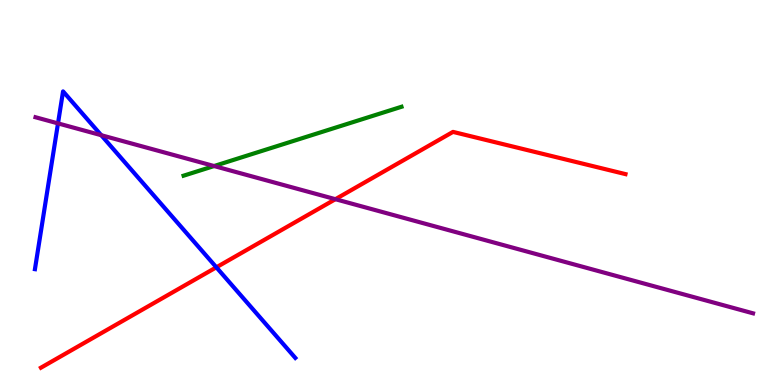[{'lines': ['blue', 'red'], 'intersections': [{'x': 2.79, 'y': 3.06}]}, {'lines': ['green', 'red'], 'intersections': []}, {'lines': ['purple', 'red'], 'intersections': [{'x': 4.33, 'y': 4.83}]}, {'lines': ['blue', 'green'], 'intersections': []}, {'lines': ['blue', 'purple'], 'intersections': [{'x': 0.748, 'y': 6.8}, {'x': 1.31, 'y': 6.49}]}, {'lines': ['green', 'purple'], 'intersections': [{'x': 2.76, 'y': 5.69}]}]